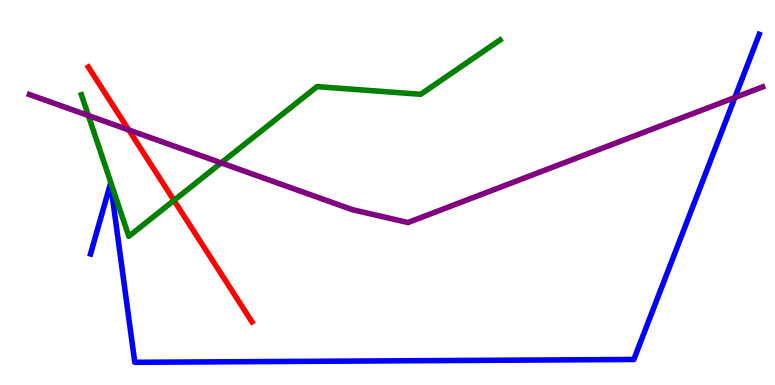[{'lines': ['blue', 'red'], 'intersections': []}, {'lines': ['green', 'red'], 'intersections': [{'x': 2.24, 'y': 4.79}]}, {'lines': ['purple', 'red'], 'intersections': [{'x': 1.66, 'y': 6.63}]}, {'lines': ['blue', 'green'], 'intersections': []}, {'lines': ['blue', 'purple'], 'intersections': [{'x': 9.48, 'y': 7.47}]}, {'lines': ['green', 'purple'], 'intersections': [{'x': 1.14, 'y': 7.0}, {'x': 2.85, 'y': 5.77}]}]